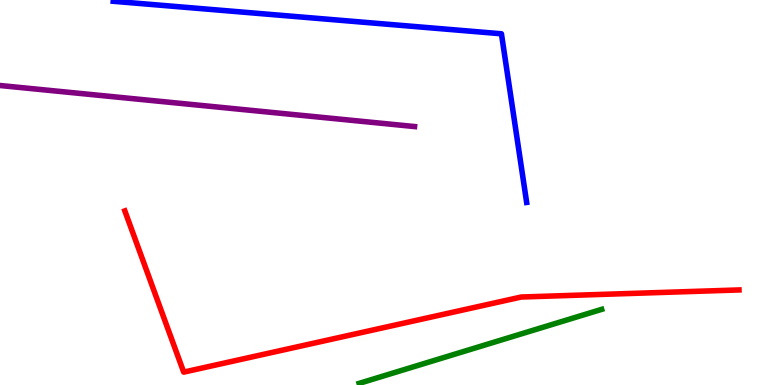[{'lines': ['blue', 'red'], 'intersections': []}, {'lines': ['green', 'red'], 'intersections': []}, {'lines': ['purple', 'red'], 'intersections': []}, {'lines': ['blue', 'green'], 'intersections': []}, {'lines': ['blue', 'purple'], 'intersections': []}, {'lines': ['green', 'purple'], 'intersections': []}]